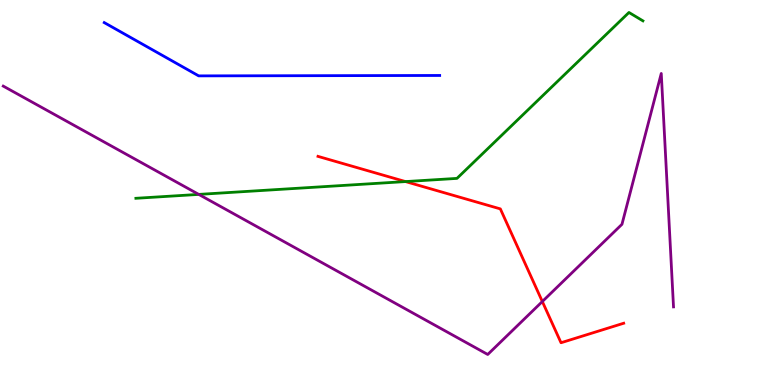[{'lines': ['blue', 'red'], 'intersections': []}, {'lines': ['green', 'red'], 'intersections': [{'x': 5.23, 'y': 5.28}]}, {'lines': ['purple', 'red'], 'intersections': [{'x': 7.0, 'y': 2.17}]}, {'lines': ['blue', 'green'], 'intersections': []}, {'lines': ['blue', 'purple'], 'intersections': []}, {'lines': ['green', 'purple'], 'intersections': [{'x': 2.56, 'y': 4.95}]}]